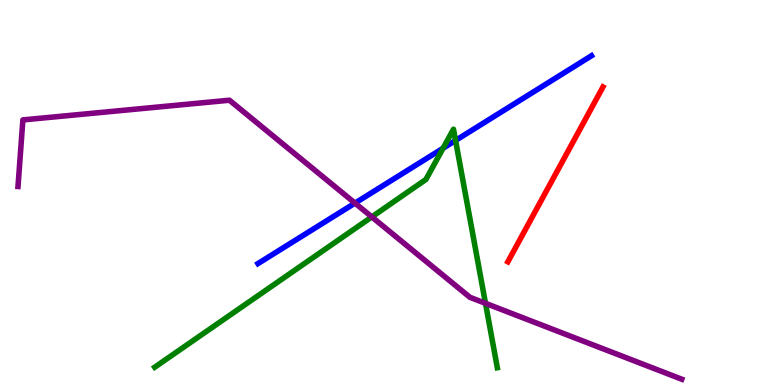[{'lines': ['blue', 'red'], 'intersections': []}, {'lines': ['green', 'red'], 'intersections': []}, {'lines': ['purple', 'red'], 'intersections': []}, {'lines': ['blue', 'green'], 'intersections': [{'x': 5.72, 'y': 6.15}, {'x': 5.88, 'y': 6.35}]}, {'lines': ['blue', 'purple'], 'intersections': [{'x': 4.58, 'y': 4.72}]}, {'lines': ['green', 'purple'], 'intersections': [{'x': 4.8, 'y': 4.37}, {'x': 6.26, 'y': 2.12}]}]